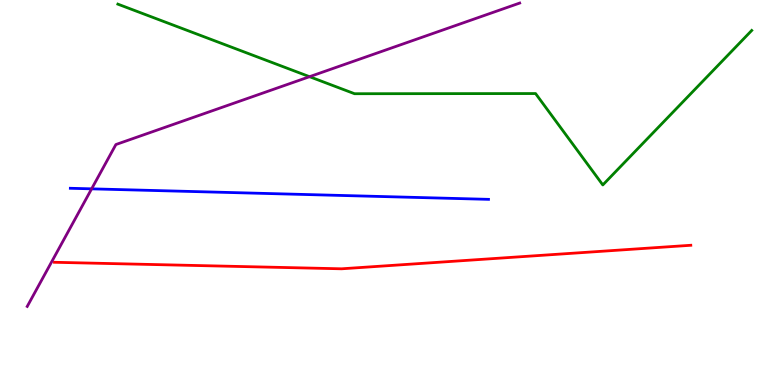[{'lines': ['blue', 'red'], 'intersections': []}, {'lines': ['green', 'red'], 'intersections': []}, {'lines': ['purple', 'red'], 'intersections': []}, {'lines': ['blue', 'green'], 'intersections': []}, {'lines': ['blue', 'purple'], 'intersections': [{'x': 1.18, 'y': 5.09}]}, {'lines': ['green', 'purple'], 'intersections': [{'x': 3.99, 'y': 8.01}]}]